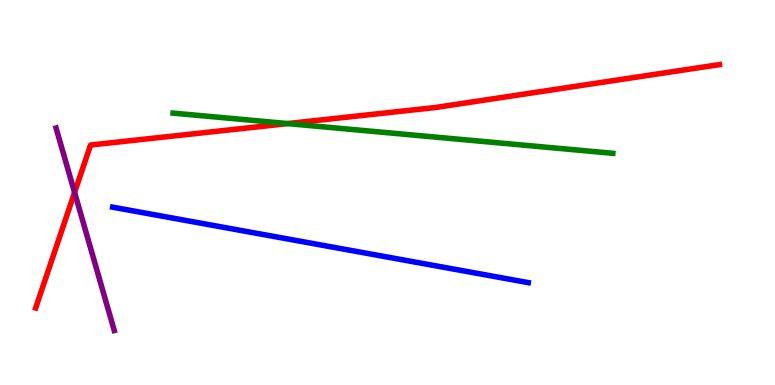[{'lines': ['blue', 'red'], 'intersections': []}, {'lines': ['green', 'red'], 'intersections': [{'x': 3.71, 'y': 6.79}]}, {'lines': ['purple', 'red'], 'intersections': [{'x': 0.962, 'y': 5.0}]}, {'lines': ['blue', 'green'], 'intersections': []}, {'lines': ['blue', 'purple'], 'intersections': []}, {'lines': ['green', 'purple'], 'intersections': []}]